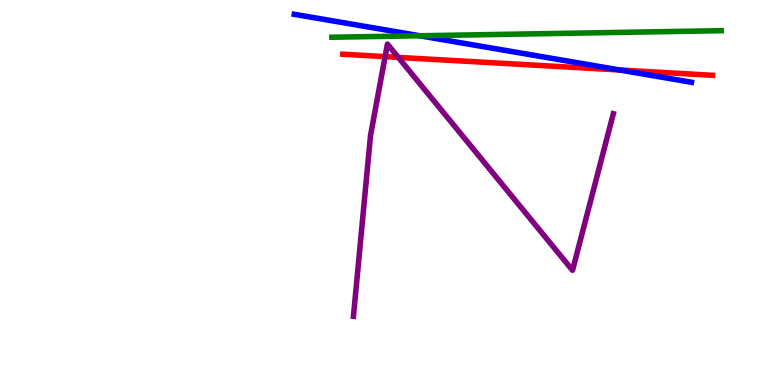[{'lines': ['blue', 'red'], 'intersections': [{'x': 8.0, 'y': 8.18}]}, {'lines': ['green', 'red'], 'intersections': []}, {'lines': ['purple', 'red'], 'intersections': [{'x': 4.97, 'y': 8.53}, {'x': 5.14, 'y': 8.51}]}, {'lines': ['blue', 'green'], 'intersections': [{'x': 5.42, 'y': 9.07}]}, {'lines': ['blue', 'purple'], 'intersections': []}, {'lines': ['green', 'purple'], 'intersections': []}]